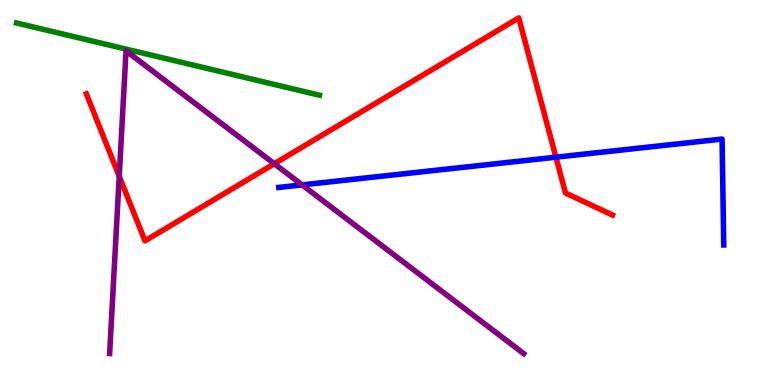[{'lines': ['blue', 'red'], 'intersections': [{'x': 7.17, 'y': 5.92}]}, {'lines': ['green', 'red'], 'intersections': []}, {'lines': ['purple', 'red'], 'intersections': [{'x': 1.54, 'y': 5.42}, {'x': 3.54, 'y': 5.75}]}, {'lines': ['blue', 'green'], 'intersections': []}, {'lines': ['blue', 'purple'], 'intersections': [{'x': 3.9, 'y': 5.2}]}, {'lines': ['green', 'purple'], 'intersections': []}]